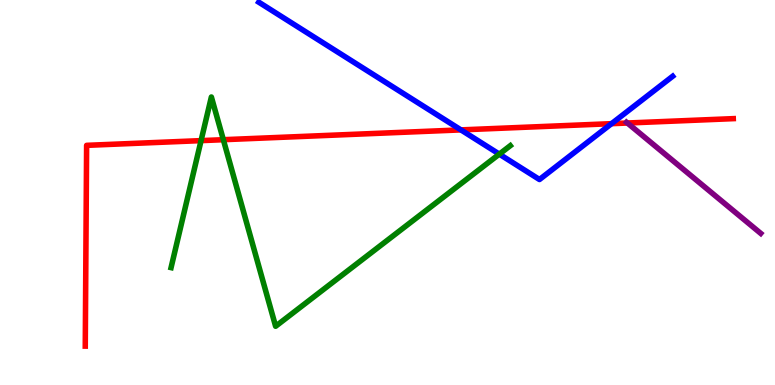[{'lines': ['blue', 'red'], 'intersections': [{'x': 5.95, 'y': 6.63}, {'x': 7.89, 'y': 6.79}]}, {'lines': ['green', 'red'], 'intersections': [{'x': 2.59, 'y': 6.35}, {'x': 2.88, 'y': 6.37}]}, {'lines': ['purple', 'red'], 'intersections': [{'x': 8.1, 'y': 6.8}]}, {'lines': ['blue', 'green'], 'intersections': [{'x': 6.44, 'y': 6.0}]}, {'lines': ['blue', 'purple'], 'intersections': []}, {'lines': ['green', 'purple'], 'intersections': []}]